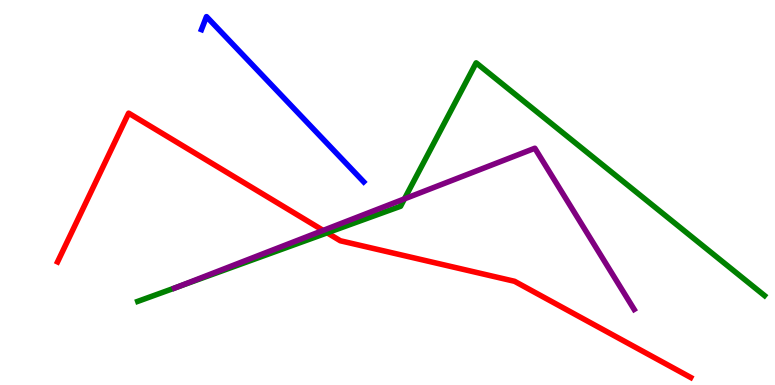[{'lines': ['blue', 'red'], 'intersections': []}, {'lines': ['green', 'red'], 'intersections': [{'x': 4.22, 'y': 3.95}]}, {'lines': ['purple', 'red'], 'intersections': [{'x': 4.17, 'y': 4.01}]}, {'lines': ['blue', 'green'], 'intersections': []}, {'lines': ['blue', 'purple'], 'intersections': []}, {'lines': ['green', 'purple'], 'intersections': [{'x': 2.28, 'y': 2.54}, {'x': 5.22, 'y': 4.83}]}]